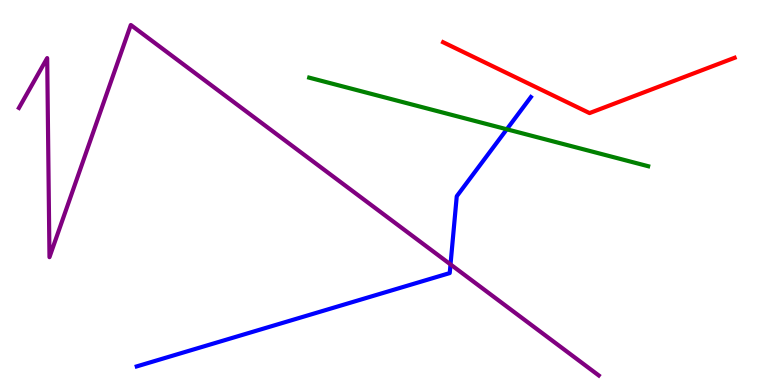[{'lines': ['blue', 'red'], 'intersections': []}, {'lines': ['green', 'red'], 'intersections': []}, {'lines': ['purple', 'red'], 'intersections': []}, {'lines': ['blue', 'green'], 'intersections': [{'x': 6.54, 'y': 6.64}]}, {'lines': ['blue', 'purple'], 'intersections': [{'x': 5.81, 'y': 3.13}]}, {'lines': ['green', 'purple'], 'intersections': []}]